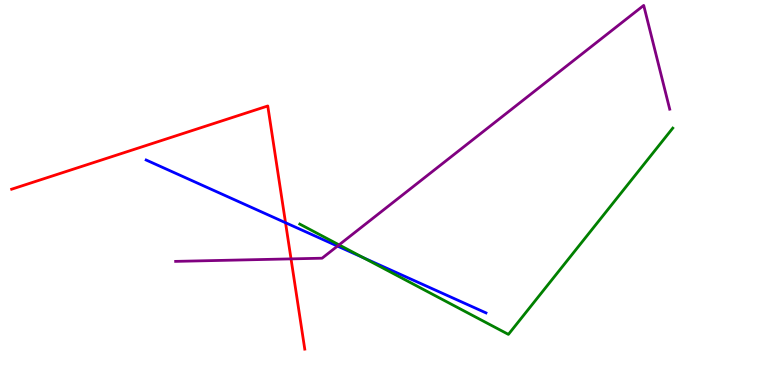[{'lines': ['blue', 'red'], 'intersections': [{'x': 3.68, 'y': 4.22}]}, {'lines': ['green', 'red'], 'intersections': []}, {'lines': ['purple', 'red'], 'intersections': [{'x': 3.76, 'y': 3.28}]}, {'lines': ['blue', 'green'], 'intersections': [{'x': 4.69, 'y': 3.3}]}, {'lines': ['blue', 'purple'], 'intersections': [{'x': 4.35, 'y': 3.61}]}, {'lines': ['green', 'purple'], 'intersections': [{'x': 4.37, 'y': 3.64}]}]